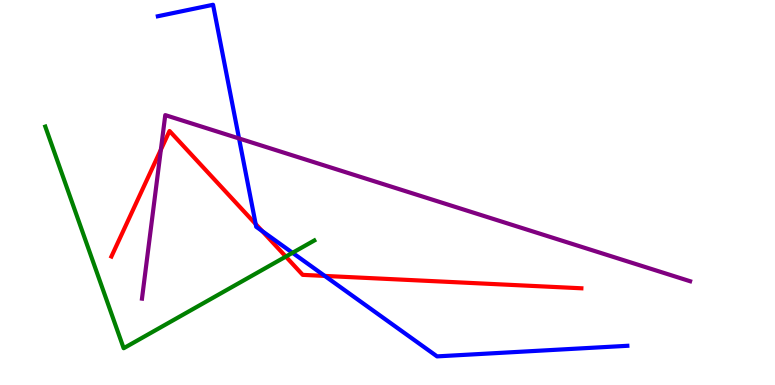[{'lines': ['blue', 'red'], 'intersections': [{'x': 3.3, 'y': 4.18}, {'x': 3.38, 'y': 4.0}, {'x': 4.19, 'y': 2.83}]}, {'lines': ['green', 'red'], 'intersections': [{'x': 3.69, 'y': 3.34}]}, {'lines': ['purple', 'red'], 'intersections': [{'x': 2.08, 'y': 6.11}]}, {'lines': ['blue', 'green'], 'intersections': [{'x': 3.77, 'y': 3.43}]}, {'lines': ['blue', 'purple'], 'intersections': [{'x': 3.08, 'y': 6.4}]}, {'lines': ['green', 'purple'], 'intersections': []}]